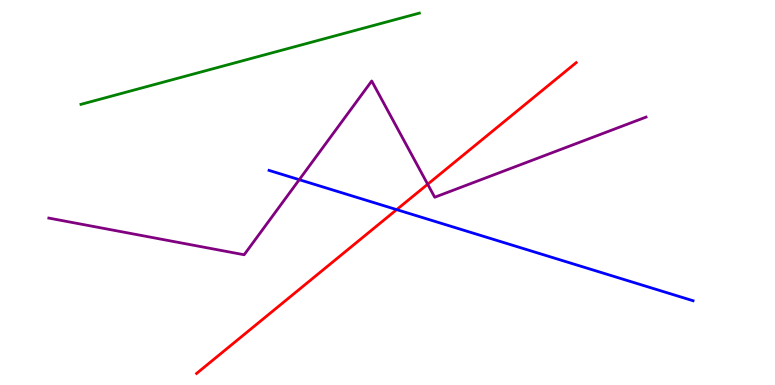[{'lines': ['blue', 'red'], 'intersections': [{'x': 5.12, 'y': 4.56}]}, {'lines': ['green', 'red'], 'intersections': []}, {'lines': ['purple', 'red'], 'intersections': [{'x': 5.52, 'y': 5.21}]}, {'lines': ['blue', 'green'], 'intersections': []}, {'lines': ['blue', 'purple'], 'intersections': [{'x': 3.86, 'y': 5.33}]}, {'lines': ['green', 'purple'], 'intersections': []}]